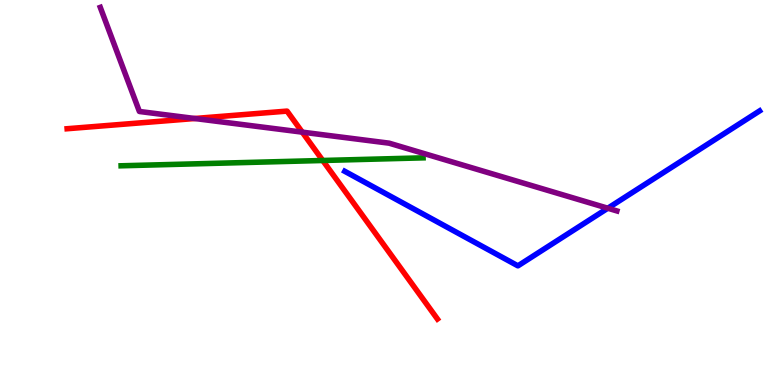[{'lines': ['blue', 'red'], 'intersections': []}, {'lines': ['green', 'red'], 'intersections': [{'x': 4.16, 'y': 5.83}]}, {'lines': ['purple', 'red'], 'intersections': [{'x': 2.51, 'y': 6.92}, {'x': 3.9, 'y': 6.57}]}, {'lines': ['blue', 'green'], 'intersections': []}, {'lines': ['blue', 'purple'], 'intersections': [{'x': 7.84, 'y': 4.59}]}, {'lines': ['green', 'purple'], 'intersections': []}]